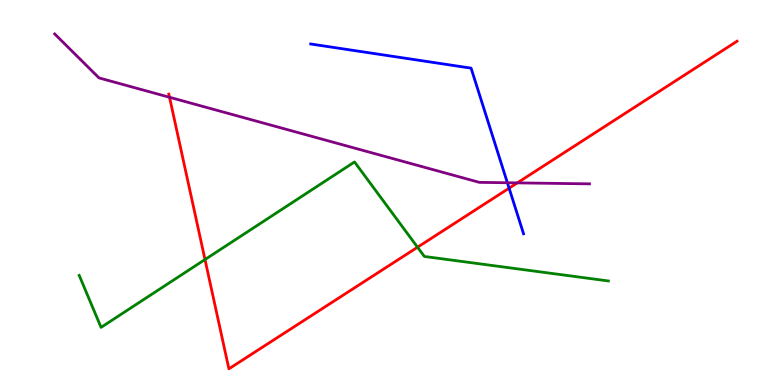[{'lines': ['blue', 'red'], 'intersections': [{'x': 6.57, 'y': 5.11}]}, {'lines': ['green', 'red'], 'intersections': [{'x': 2.65, 'y': 3.26}, {'x': 5.39, 'y': 3.58}]}, {'lines': ['purple', 'red'], 'intersections': [{'x': 2.19, 'y': 7.47}, {'x': 6.67, 'y': 5.25}]}, {'lines': ['blue', 'green'], 'intersections': []}, {'lines': ['blue', 'purple'], 'intersections': [{'x': 6.55, 'y': 5.25}]}, {'lines': ['green', 'purple'], 'intersections': []}]